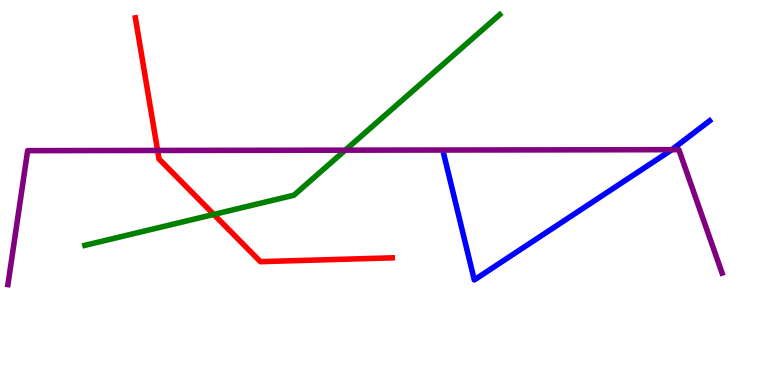[{'lines': ['blue', 'red'], 'intersections': []}, {'lines': ['green', 'red'], 'intersections': [{'x': 2.76, 'y': 4.43}]}, {'lines': ['purple', 'red'], 'intersections': [{'x': 2.03, 'y': 6.09}]}, {'lines': ['blue', 'green'], 'intersections': []}, {'lines': ['blue', 'purple'], 'intersections': [{'x': 8.67, 'y': 6.11}]}, {'lines': ['green', 'purple'], 'intersections': [{'x': 4.45, 'y': 6.1}]}]